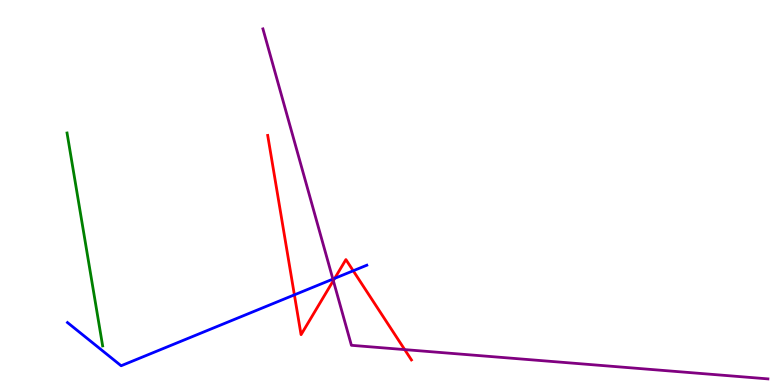[{'lines': ['blue', 'red'], 'intersections': [{'x': 3.8, 'y': 2.34}, {'x': 4.32, 'y': 2.77}, {'x': 4.56, 'y': 2.97}]}, {'lines': ['green', 'red'], 'intersections': []}, {'lines': ['purple', 'red'], 'intersections': [{'x': 4.3, 'y': 2.71}, {'x': 5.22, 'y': 0.919}]}, {'lines': ['blue', 'green'], 'intersections': []}, {'lines': ['blue', 'purple'], 'intersections': [{'x': 4.3, 'y': 2.75}]}, {'lines': ['green', 'purple'], 'intersections': []}]